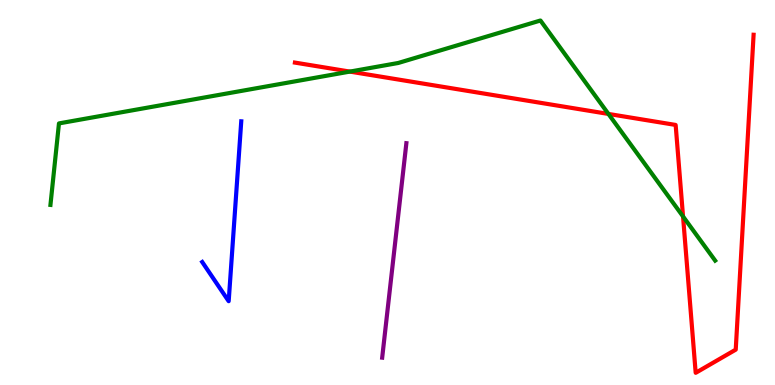[{'lines': ['blue', 'red'], 'intersections': []}, {'lines': ['green', 'red'], 'intersections': [{'x': 4.51, 'y': 8.14}, {'x': 7.85, 'y': 7.04}, {'x': 8.81, 'y': 4.38}]}, {'lines': ['purple', 'red'], 'intersections': []}, {'lines': ['blue', 'green'], 'intersections': []}, {'lines': ['blue', 'purple'], 'intersections': []}, {'lines': ['green', 'purple'], 'intersections': []}]